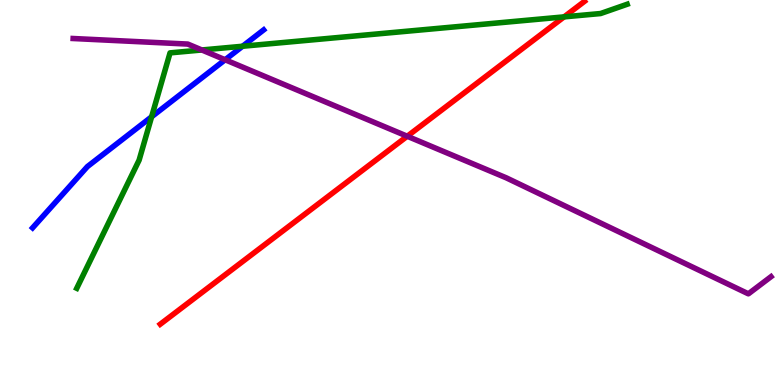[{'lines': ['blue', 'red'], 'intersections': []}, {'lines': ['green', 'red'], 'intersections': [{'x': 7.28, 'y': 9.56}]}, {'lines': ['purple', 'red'], 'intersections': [{'x': 5.25, 'y': 6.46}]}, {'lines': ['blue', 'green'], 'intersections': [{'x': 1.96, 'y': 6.97}, {'x': 3.13, 'y': 8.8}]}, {'lines': ['blue', 'purple'], 'intersections': [{'x': 2.91, 'y': 8.45}]}, {'lines': ['green', 'purple'], 'intersections': [{'x': 2.6, 'y': 8.7}]}]